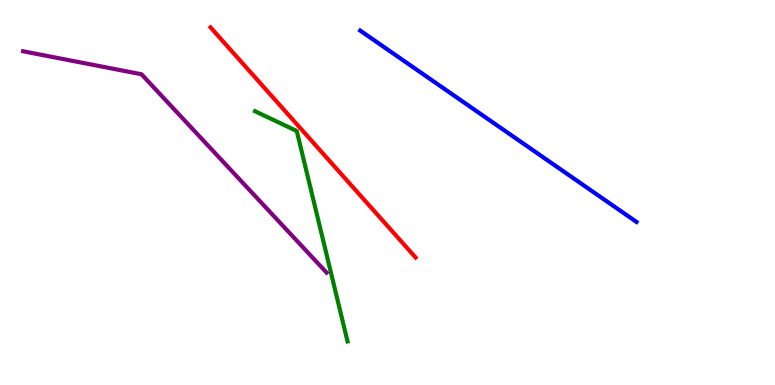[{'lines': ['blue', 'red'], 'intersections': []}, {'lines': ['green', 'red'], 'intersections': []}, {'lines': ['purple', 'red'], 'intersections': []}, {'lines': ['blue', 'green'], 'intersections': []}, {'lines': ['blue', 'purple'], 'intersections': []}, {'lines': ['green', 'purple'], 'intersections': []}]